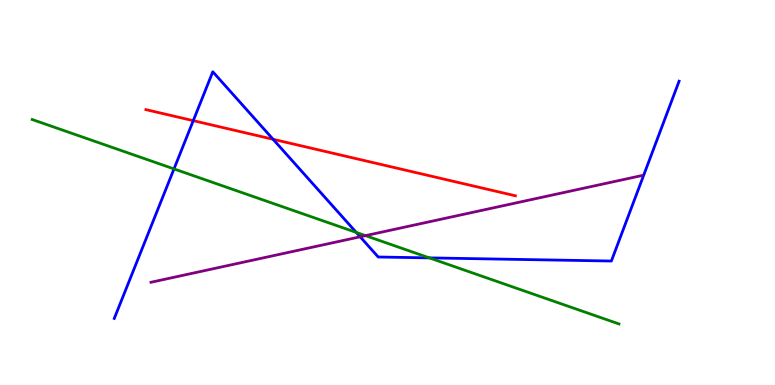[{'lines': ['blue', 'red'], 'intersections': [{'x': 2.49, 'y': 6.87}, {'x': 3.52, 'y': 6.38}]}, {'lines': ['green', 'red'], 'intersections': []}, {'lines': ['purple', 'red'], 'intersections': []}, {'lines': ['blue', 'green'], 'intersections': [{'x': 2.25, 'y': 5.61}, {'x': 4.6, 'y': 3.96}, {'x': 5.54, 'y': 3.3}]}, {'lines': ['blue', 'purple'], 'intersections': [{'x': 4.65, 'y': 3.85}]}, {'lines': ['green', 'purple'], 'intersections': [{'x': 4.72, 'y': 3.88}]}]